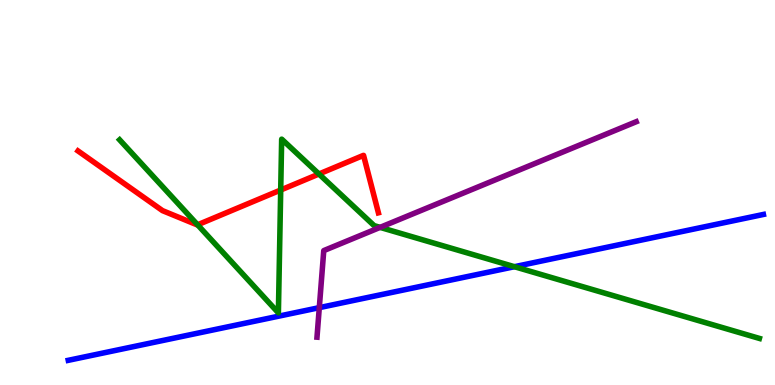[{'lines': ['blue', 'red'], 'intersections': []}, {'lines': ['green', 'red'], 'intersections': [{'x': 2.55, 'y': 4.16}, {'x': 3.62, 'y': 5.06}, {'x': 4.12, 'y': 5.48}]}, {'lines': ['purple', 'red'], 'intersections': []}, {'lines': ['blue', 'green'], 'intersections': [{'x': 6.64, 'y': 3.07}]}, {'lines': ['blue', 'purple'], 'intersections': [{'x': 4.12, 'y': 2.01}]}, {'lines': ['green', 'purple'], 'intersections': [{'x': 4.9, 'y': 4.09}]}]